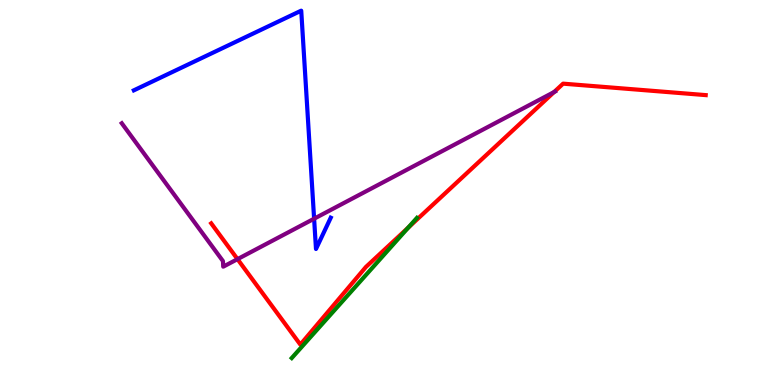[{'lines': ['blue', 'red'], 'intersections': []}, {'lines': ['green', 'red'], 'intersections': [{'x': 5.27, 'y': 4.09}]}, {'lines': ['purple', 'red'], 'intersections': [{'x': 3.06, 'y': 3.27}, {'x': 7.15, 'y': 7.61}]}, {'lines': ['blue', 'green'], 'intersections': []}, {'lines': ['blue', 'purple'], 'intersections': [{'x': 4.05, 'y': 4.32}]}, {'lines': ['green', 'purple'], 'intersections': []}]